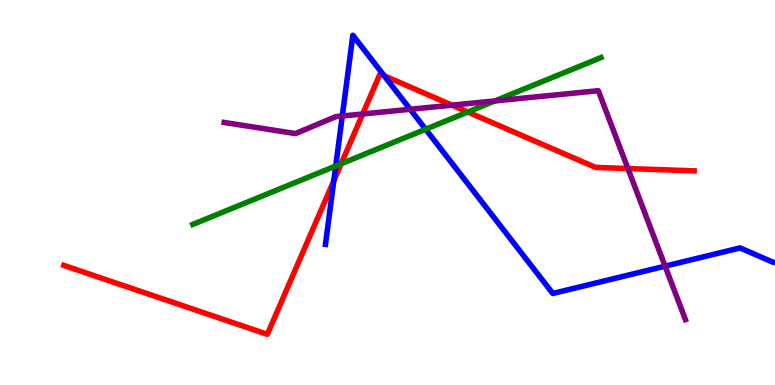[{'lines': ['blue', 'red'], 'intersections': [{'x': 4.31, 'y': 5.31}, {'x': 4.96, 'y': 8.03}]}, {'lines': ['green', 'red'], 'intersections': [{'x': 4.4, 'y': 5.75}, {'x': 6.04, 'y': 7.09}]}, {'lines': ['purple', 'red'], 'intersections': [{'x': 4.68, 'y': 7.04}, {'x': 5.83, 'y': 7.27}, {'x': 8.1, 'y': 5.62}]}, {'lines': ['blue', 'green'], 'intersections': [{'x': 4.33, 'y': 5.69}, {'x': 5.49, 'y': 6.64}]}, {'lines': ['blue', 'purple'], 'intersections': [{'x': 4.42, 'y': 6.99}, {'x': 5.29, 'y': 7.16}, {'x': 8.58, 'y': 3.09}]}, {'lines': ['green', 'purple'], 'intersections': [{'x': 6.39, 'y': 7.38}]}]